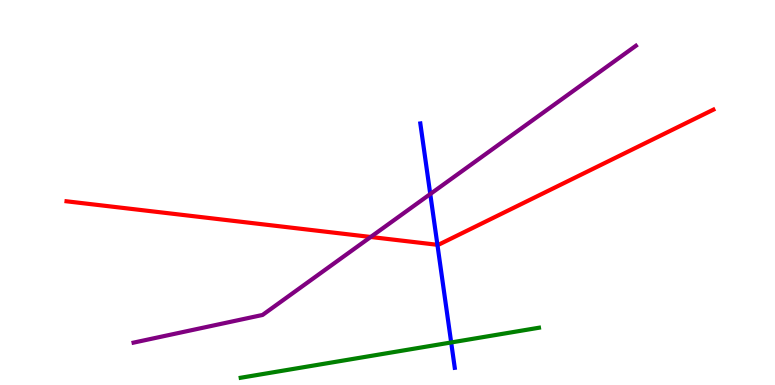[{'lines': ['blue', 'red'], 'intersections': [{'x': 5.64, 'y': 3.64}]}, {'lines': ['green', 'red'], 'intersections': []}, {'lines': ['purple', 'red'], 'intersections': [{'x': 4.78, 'y': 3.84}]}, {'lines': ['blue', 'green'], 'intersections': [{'x': 5.82, 'y': 1.1}]}, {'lines': ['blue', 'purple'], 'intersections': [{'x': 5.55, 'y': 4.96}]}, {'lines': ['green', 'purple'], 'intersections': []}]